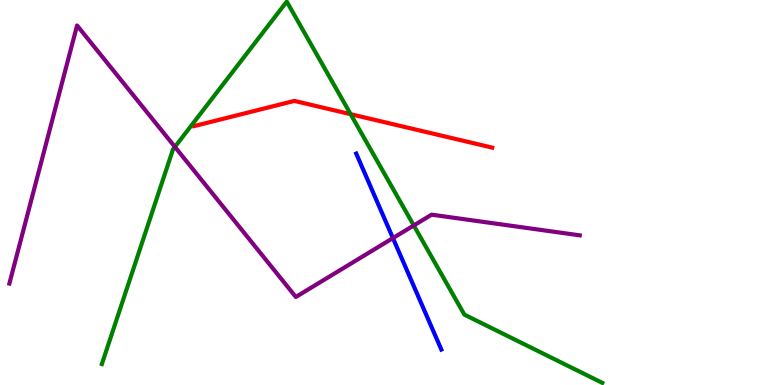[{'lines': ['blue', 'red'], 'intersections': []}, {'lines': ['green', 'red'], 'intersections': [{'x': 4.52, 'y': 7.03}]}, {'lines': ['purple', 'red'], 'intersections': []}, {'lines': ['blue', 'green'], 'intersections': []}, {'lines': ['blue', 'purple'], 'intersections': [{'x': 5.07, 'y': 3.82}]}, {'lines': ['green', 'purple'], 'intersections': [{'x': 2.26, 'y': 6.18}, {'x': 5.34, 'y': 4.14}]}]